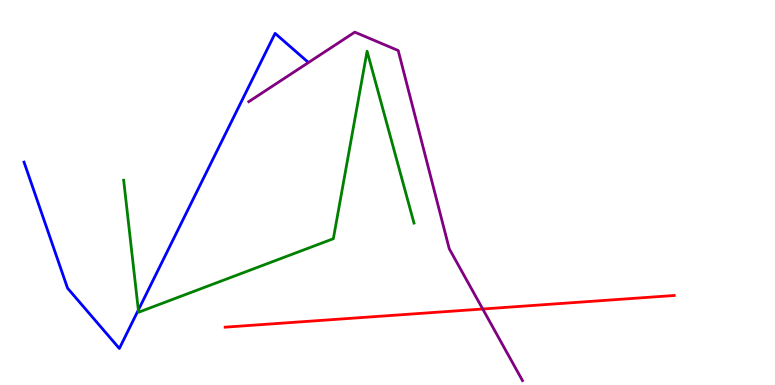[{'lines': ['blue', 'red'], 'intersections': []}, {'lines': ['green', 'red'], 'intersections': []}, {'lines': ['purple', 'red'], 'intersections': [{'x': 6.23, 'y': 1.97}]}, {'lines': ['blue', 'green'], 'intersections': [{'x': 1.79, 'y': 1.95}]}, {'lines': ['blue', 'purple'], 'intersections': []}, {'lines': ['green', 'purple'], 'intersections': []}]